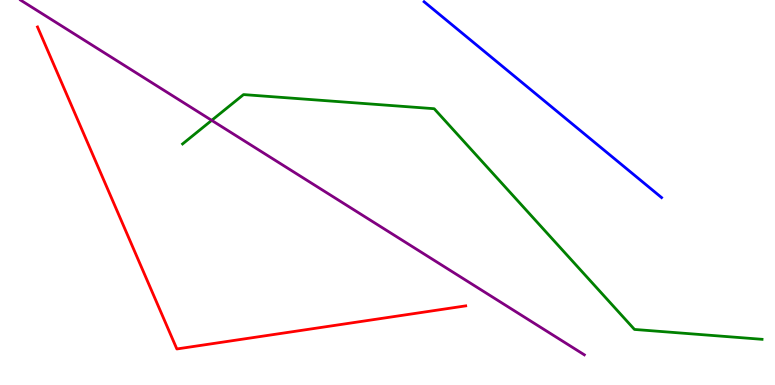[{'lines': ['blue', 'red'], 'intersections': []}, {'lines': ['green', 'red'], 'intersections': []}, {'lines': ['purple', 'red'], 'intersections': []}, {'lines': ['blue', 'green'], 'intersections': []}, {'lines': ['blue', 'purple'], 'intersections': []}, {'lines': ['green', 'purple'], 'intersections': [{'x': 2.73, 'y': 6.87}]}]